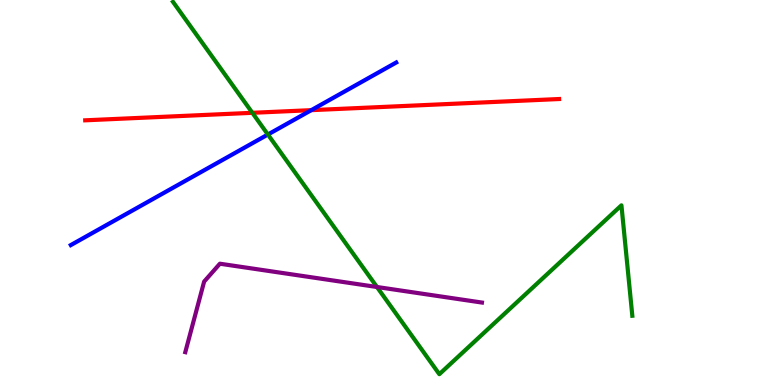[{'lines': ['blue', 'red'], 'intersections': [{'x': 4.02, 'y': 7.14}]}, {'lines': ['green', 'red'], 'intersections': [{'x': 3.26, 'y': 7.07}]}, {'lines': ['purple', 'red'], 'intersections': []}, {'lines': ['blue', 'green'], 'intersections': [{'x': 3.46, 'y': 6.51}]}, {'lines': ['blue', 'purple'], 'intersections': []}, {'lines': ['green', 'purple'], 'intersections': [{'x': 4.86, 'y': 2.55}]}]